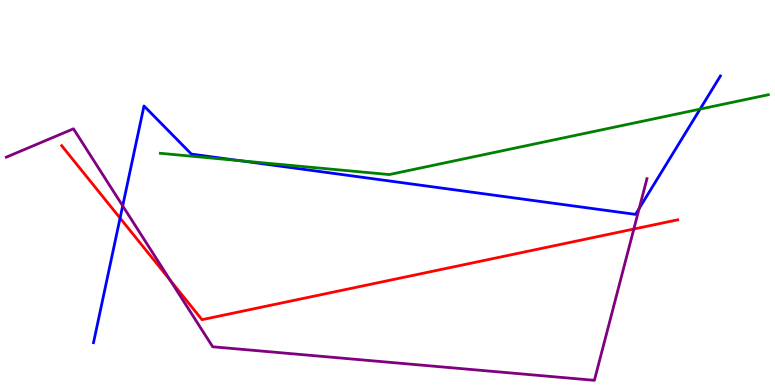[{'lines': ['blue', 'red'], 'intersections': [{'x': 1.55, 'y': 4.34}]}, {'lines': ['green', 'red'], 'intersections': []}, {'lines': ['purple', 'red'], 'intersections': [{'x': 2.2, 'y': 2.72}, {'x': 8.18, 'y': 4.05}]}, {'lines': ['blue', 'green'], 'intersections': [{'x': 3.1, 'y': 5.83}, {'x': 9.03, 'y': 7.17}]}, {'lines': ['blue', 'purple'], 'intersections': [{'x': 1.58, 'y': 4.65}, {'x': 8.25, 'y': 4.59}]}, {'lines': ['green', 'purple'], 'intersections': []}]